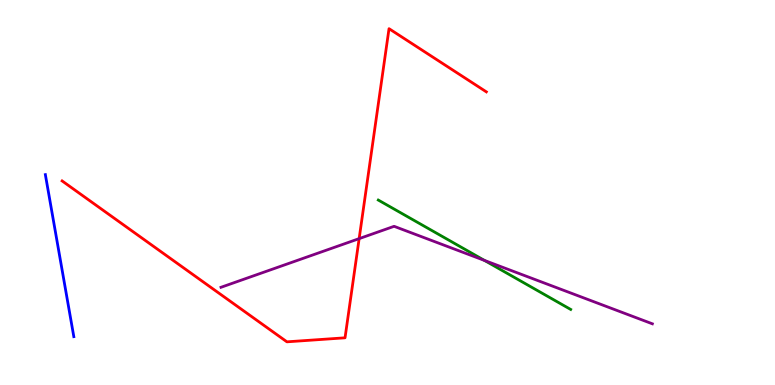[{'lines': ['blue', 'red'], 'intersections': []}, {'lines': ['green', 'red'], 'intersections': []}, {'lines': ['purple', 'red'], 'intersections': [{'x': 4.63, 'y': 3.8}]}, {'lines': ['blue', 'green'], 'intersections': []}, {'lines': ['blue', 'purple'], 'intersections': []}, {'lines': ['green', 'purple'], 'intersections': [{'x': 6.25, 'y': 3.24}]}]